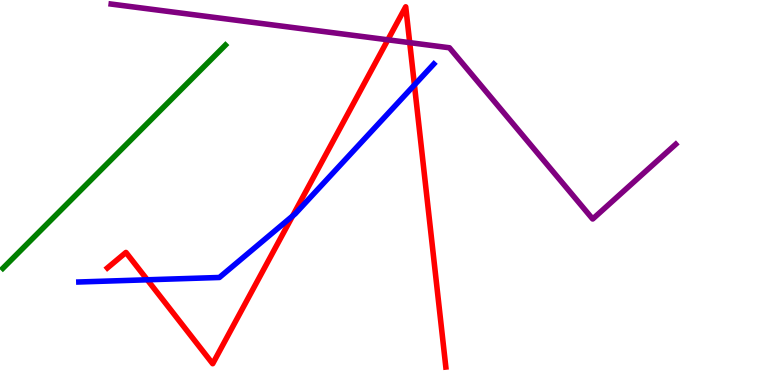[{'lines': ['blue', 'red'], 'intersections': [{'x': 1.9, 'y': 2.73}, {'x': 3.78, 'y': 4.39}, {'x': 5.35, 'y': 7.79}]}, {'lines': ['green', 'red'], 'intersections': []}, {'lines': ['purple', 'red'], 'intersections': [{'x': 5.0, 'y': 8.97}, {'x': 5.29, 'y': 8.89}]}, {'lines': ['blue', 'green'], 'intersections': []}, {'lines': ['blue', 'purple'], 'intersections': []}, {'lines': ['green', 'purple'], 'intersections': []}]